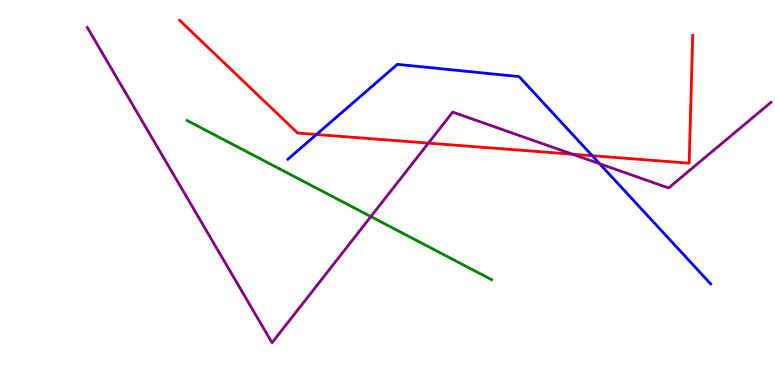[{'lines': ['blue', 'red'], 'intersections': [{'x': 4.08, 'y': 6.51}, {'x': 7.64, 'y': 5.96}]}, {'lines': ['green', 'red'], 'intersections': []}, {'lines': ['purple', 'red'], 'intersections': [{'x': 5.53, 'y': 6.28}, {'x': 7.39, 'y': 5.99}]}, {'lines': ['blue', 'green'], 'intersections': []}, {'lines': ['blue', 'purple'], 'intersections': [{'x': 7.74, 'y': 5.75}]}, {'lines': ['green', 'purple'], 'intersections': [{'x': 4.79, 'y': 4.37}]}]